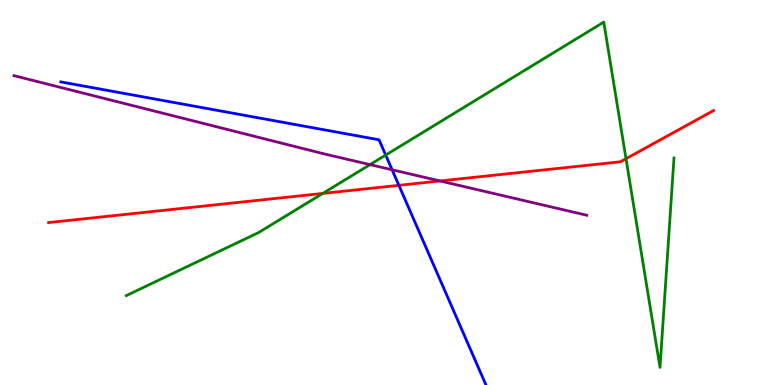[{'lines': ['blue', 'red'], 'intersections': [{'x': 5.15, 'y': 5.19}]}, {'lines': ['green', 'red'], 'intersections': [{'x': 4.17, 'y': 4.98}, {'x': 8.08, 'y': 5.88}]}, {'lines': ['purple', 'red'], 'intersections': [{'x': 5.68, 'y': 5.3}]}, {'lines': ['blue', 'green'], 'intersections': [{'x': 4.98, 'y': 5.97}]}, {'lines': ['blue', 'purple'], 'intersections': [{'x': 5.06, 'y': 5.59}]}, {'lines': ['green', 'purple'], 'intersections': [{'x': 4.77, 'y': 5.72}]}]